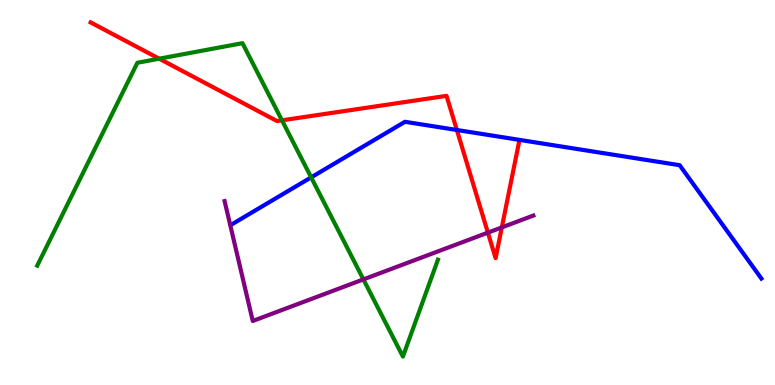[{'lines': ['blue', 'red'], 'intersections': [{'x': 5.89, 'y': 6.62}]}, {'lines': ['green', 'red'], 'intersections': [{'x': 2.05, 'y': 8.48}, {'x': 3.64, 'y': 6.87}]}, {'lines': ['purple', 'red'], 'intersections': [{'x': 6.3, 'y': 3.96}, {'x': 6.48, 'y': 4.09}]}, {'lines': ['blue', 'green'], 'intersections': [{'x': 4.02, 'y': 5.39}]}, {'lines': ['blue', 'purple'], 'intersections': []}, {'lines': ['green', 'purple'], 'intersections': [{'x': 4.69, 'y': 2.74}]}]